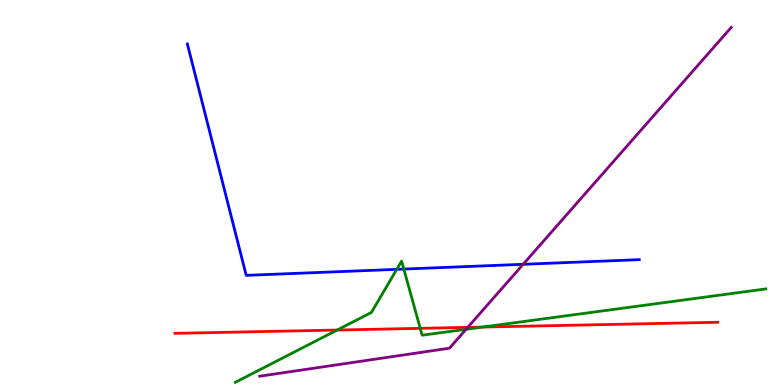[{'lines': ['blue', 'red'], 'intersections': []}, {'lines': ['green', 'red'], 'intersections': [{'x': 4.35, 'y': 1.43}, {'x': 5.42, 'y': 1.47}, {'x': 6.23, 'y': 1.5}]}, {'lines': ['purple', 'red'], 'intersections': [{'x': 6.04, 'y': 1.5}]}, {'lines': ['blue', 'green'], 'intersections': [{'x': 5.12, 'y': 3.0}, {'x': 5.21, 'y': 3.01}]}, {'lines': ['blue', 'purple'], 'intersections': [{'x': 6.75, 'y': 3.14}]}, {'lines': ['green', 'purple'], 'intersections': [{'x': 6.01, 'y': 1.45}]}]